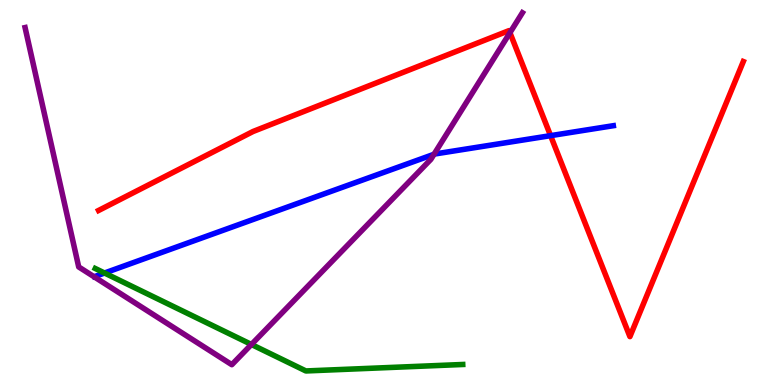[{'lines': ['blue', 'red'], 'intersections': [{'x': 7.1, 'y': 6.48}]}, {'lines': ['green', 'red'], 'intersections': []}, {'lines': ['purple', 'red'], 'intersections': [{'x': 6.58, 'y': 9.15}]}, {'lines': ['blue', 'green'], 'intersections': [{'x': 1.35, 'y': 2.91}]}, {'lines': ['blue', 'purple'], 'intersections': [{'x': 5.6, 'y': 5.99}]}, {'lines': ['green', 'purple'], 'intersections': [{'x': 3.24, 'y': 1.05}]}]